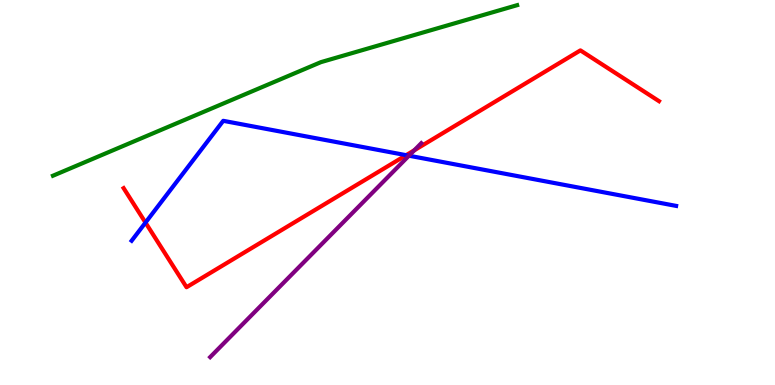[{'lines': ['blue', 'red'], 'intersections': [{'x': 1.88, 'y': 4.22}, {'x': 5.24, 'y': 5.97}]}, {'lines': ['green', 'red'], 'intersections': []}, {'lines': ['purple', 'red'], 'intersections': [{'x': 5.35, 'y': 6.1}]}, {'lines': ['blue', 'green'], 'intersections': []}, {'lines': ['blue', 'purple'], 'intersections': [{'x': 5.28, 'y': 5.96}]}, {'lines': ['green', 'purple'], 'intersections': []}]